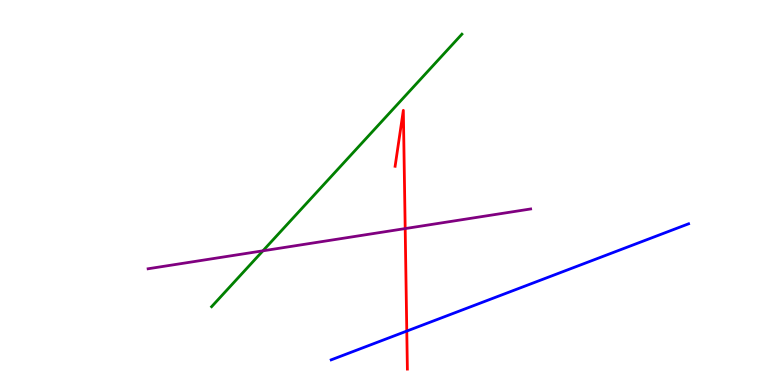[{'lines': ['blue', 'red'], 'intersections': [{'x': 5.25, 'y': 1.4}]}, {'lines': ['green', 'red'], 'intersections': []}, {'lines': ['purple', 'red'], 'intersections': [{'x': 5.23, 'y': 4.06}]}, {'lines': ['blue', 'green'], 'intersections': []}, {'lines': ['blue', 'purple'], 'intersections': []}, {'lines': ['green', 'purple'], 'intersections': [{'x': 3.39, 'y': 3.49}]}]